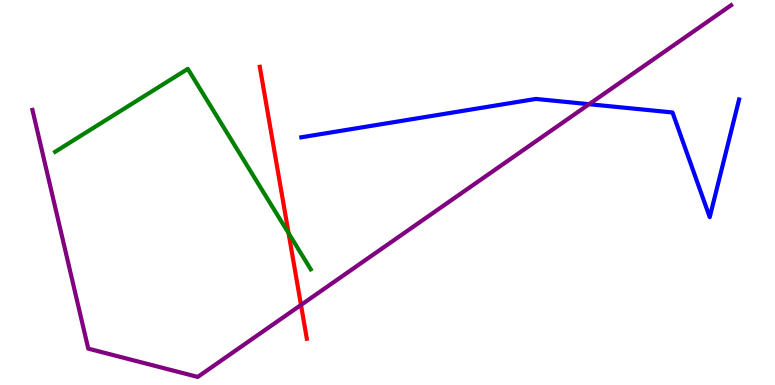[{'lines': ['blue', 'red'], 'intersections': []}, {'lines': ['green', 'red'], 'intersections': [{'x': 3.72, 'y': 3.94}]}, {'lines': ['purple', 'red'], 'intersections': [{'x': 3.88, 'y': 2.08}]}, {'lines': ['blue', 'green'], 'intersections': []}, {'lines': ['blue', 'purple'], 'intersections': [{'x': 7.6, 'y': 7.29}]}, {'lines': ['green', 'purple'], 'intersections': []}]